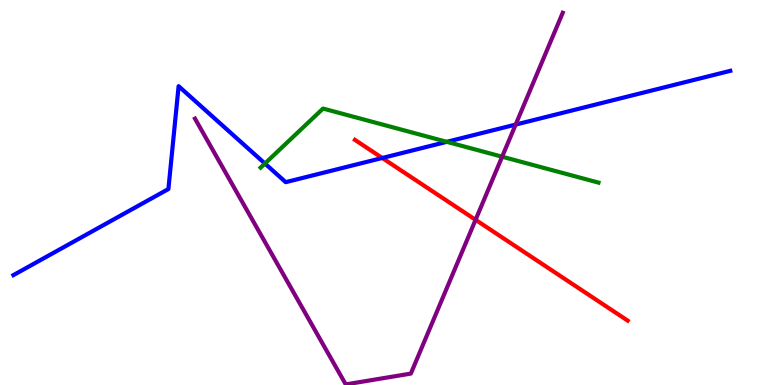[{'lines': ['blue', 'red'], 'intersections': [{'x': 4.93, 'y': 5.9}]}, {'lines': ['green', 'red'], 'intersections': []}, {'lines': ['purple', 'red'], 'intersections': [{'x': 6.14, 'y': 4.29}]}, {'lines': ['blue', 'green'], 'intersections': [{'x': 3.42, 'y': 5.75}, {'x': 5.77, 'y': 6.32}]}, {'lines': ['blue', 'purple'], 'intersections': [{'x': 6.65, 'y': 6.76}]}, {'lines': ['green', 'purple'], 'intersections': [{'x': 6.48, 'y': 5.93}]}]